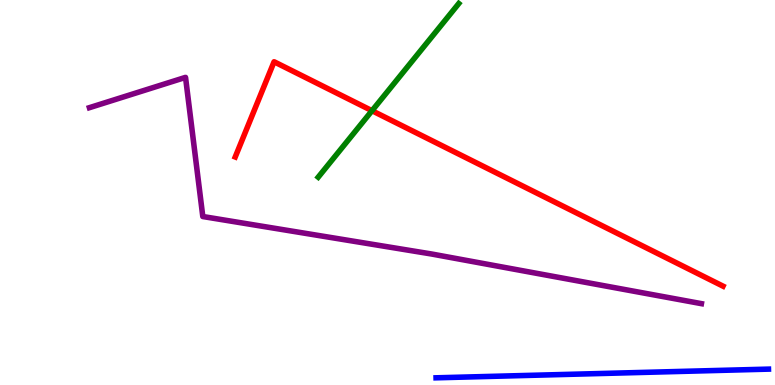[{'lines': ['blue', 'red'], 'intersections': []}, {'lines': ['green', 'red'], 'intersections': [{'x': 4.8, 'y': 7.12}]}, {'lines': ['purple', 'red'], 'intersections': []}, {'lines': ['blue', 'green'], 'intersections': []}, {'lines': ['blue', 'purple'], 'intersections': []}, {'lines': ['green', 'purple'], 'intersections': []}]